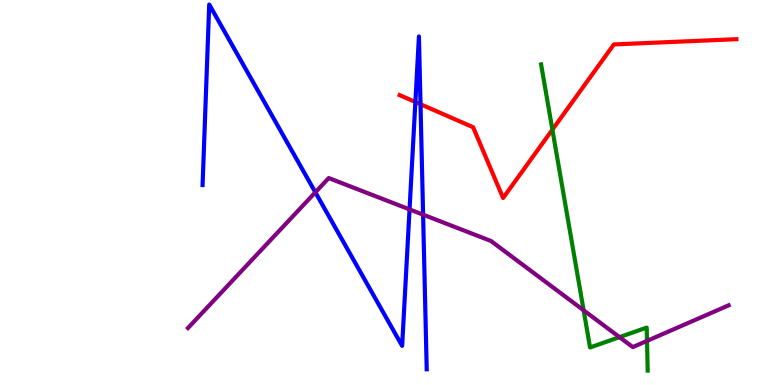[{'lines': ['blue', 'red'], 'intersections': [{'x': 5.36, 'y': 7.35}, {'x': 5.43, 'y': 7.29}]}, {'lines': ['green', 'red'], 'intersections': [{'x': 7.13, 'y': 6.63}]}, {'lines': ['purple', 'red'], 'intersections': []}, {'lines': ['blue', 'green'], 'intersections': []}, {'lines': ['blue', 'purple'], 'intersections': [{'x': 4.07, 'y': 5.0}, {'x': 5.28, 'y': 4.56}, {'x': 5.46, 'y': 4.42}]}, {'lines': ['green', 'purple'], 'intersections': [{'x': 7.53, 'y': 1.94}, {'x': 7.99, 'y': 1.24}, {'x': 8.35, 'y': 1.15}]}]